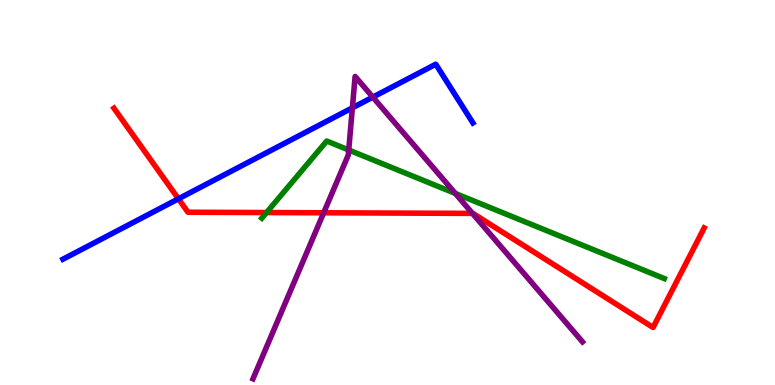[{'lines': ['blue', 'red'], 'intersections': [{'x': 2.3, 'y': 4.84}]}, {'lines': ['green', 'red'], 'intersections': [{'x': 3.44, 'y': 4.48}]}, {'lines': ['purple', 'red'], 'intersections': [{'x': 4.18, 'y': 4.47}, {'x': 6.1, 'y': 4.46}]}, {'lines': ['blue', 'green'], 'intersections': []}, {'lines': ['blue', 'purple'], 'intersections': [{'x': 4.55, 'y': 7.2}, {'x': 4.81, 'y': 7.48}]}, {'lines': ['green', 'purple'], 'intersections': [{'x': 4.5, 'y': 6.1}, {'x': 5.88, 'y': 4.98}]}]